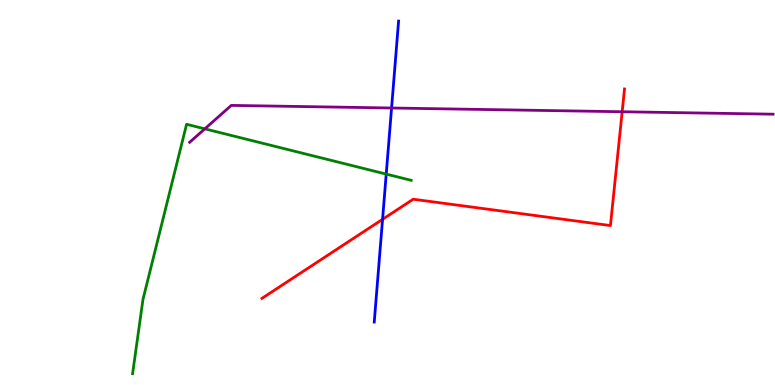[{'lines': ['blue', 'red'], 'intersections': [{'x': 4.94, 'y': 4.3}]}, {'lines': ['green', 'red'], 'intersections': []}, {'lines': ['purple', 'red'], 'intersections': [{'x': 8.03, 'y': 7.1}]}, {'lines': ['blue', 'green'], 'intersections': [{'x': 4.98, 'y': 5.48}]}, {'lines': ['blue', 'purple'], 'intersections': [{'x': 5.05, 'y': 7.19}]}, {'lines': ['green', 'purple'], 'intersections': [{'x': 2.64, 'y': 6.65}]}]